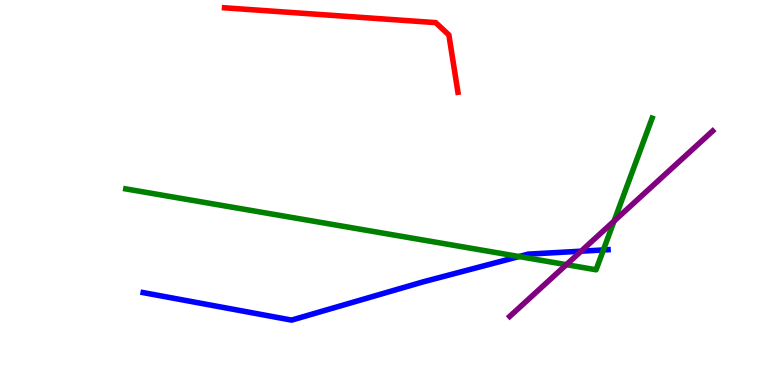[{'lines': ['blue', 'red'], 'intersections': []}, {'lines': ['green', 'red'], 'intersections': []}, {'lines': ['purple', 'red'], 'intersections': []}, {'lines': ['blue', 'green'], 'intersections': [{'x': 6.7, 'y': 3.34}, {'x': 7.79, 'y': 3.51}]}, {'lines': ['blue', 'purple'], 'intersections': [{'x': 7.5, 'y': 3.48}]}, {'lines': ['green', 'purple'], 'intersections': [{'x': 7.31, 'y': 3.13}, {'x': 7.92, 'y': 4.26}]}]